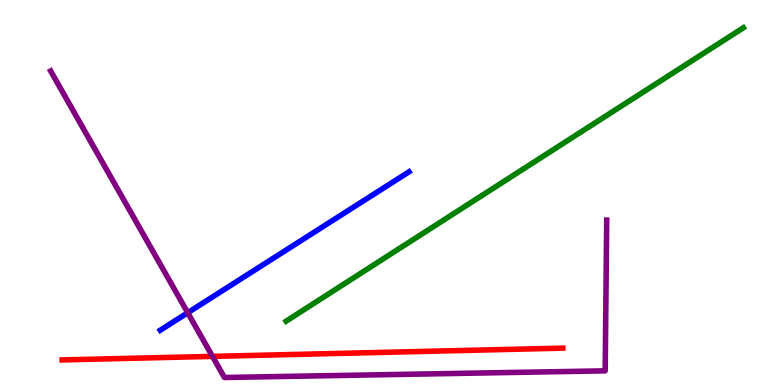[{'lines': ['blue', 'red'], 'intersections': []}, {'lines': ['green', 'red'], 'intersections': []}, {'lines': ['purple', 'red'], 'intersections': [{'x': 2.74, 'y': 0.743}]}, {'lines': ['blue', 'green'], 'intersections': []}, {'lines': ['blue', 'purple'], 'intersections': [{'x': 2.42, 'y': 1.88}]}, {'lines': ['green', 'purple'], 'intersections': []}]